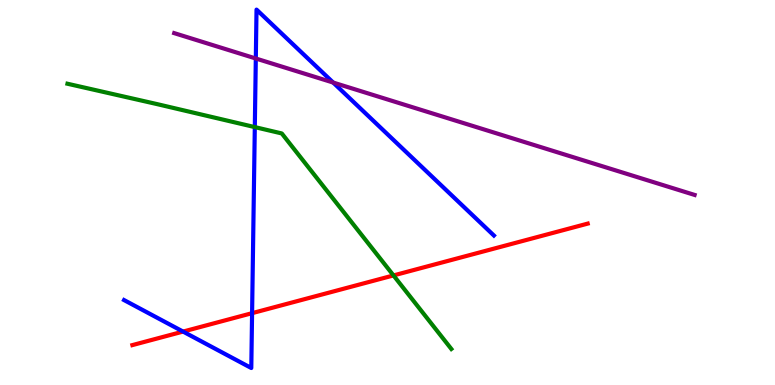[{'lines': ['blue', 'red'], 'intersections': [{'x': 2.36, 'y': 1.39}, {'x': 3.25, 'y': 1.87}]}, {'lines': ['green', 'red'], 'intersections': [{'x': 5.08, 'y': 2.85}]}, {'lines': ['purple', 'red'], 'intersections': []}, {'lines': ['blue', 'green'], 'intersections': [{'x': 3.29, 'y': 6.7}]}, {'lines': ['blue', 'purple'], 'intersections': [{'x': 3.3, 'y': 8.48}, {'x': 4.3, 'y': 7.86}]}, {'lines': ['green', 'purple'], 'intersections': []}]